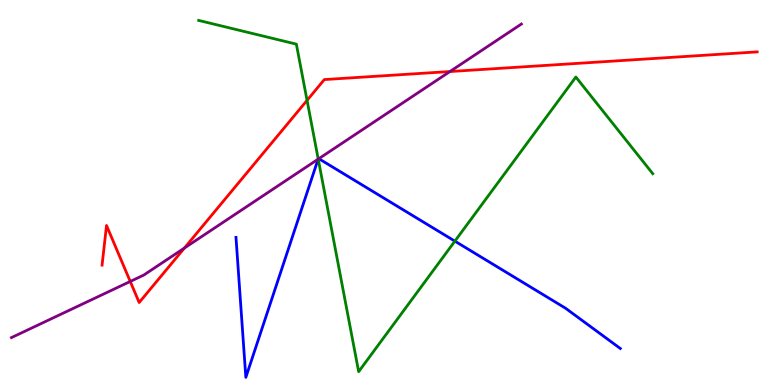[{'lines': ['blue', 'red'], 'intersections': []}, {'lines': ['green', 'red'], 'intersections': [{'x': 3.96, 'y': 7.39}]}, {'lines': ['purple', 'red'], 'intersections': [{'x': 1.68, 'y': 2.69}, {'x': 2.38, 'y': 3.56}, {'x': 5.81, 'y': 8.14}]}, {'lines': ['blue', 'green'], 'intersections': [{'x': 4.11, 'y': 5.87}, {'x': 5.87, 'y': 3.74}]}, {'lines': ['blue', 'purple'], 'intersections': [{'x': 4.11, 'y': 5.87}, {'x': 4.11, 'y': 5.88}]}, {'lines': ['green', 'purple'], 'intersections': [{'x': 4.11, 'y': 5.87}]}]